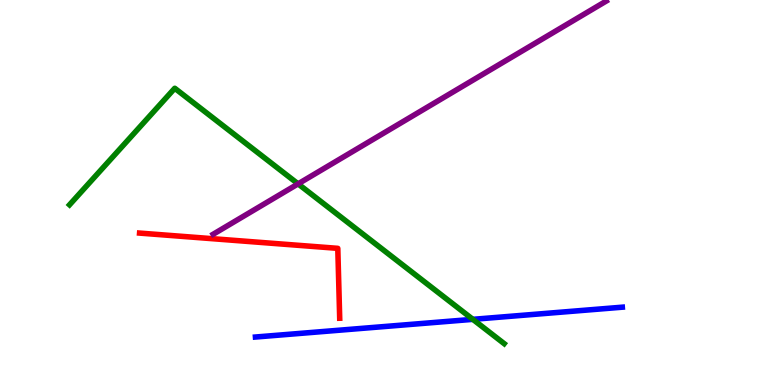[{'lines': ['blue', 'red'], 'intersections': []}, {'lines': ['green', 'red'], 'intersections': []}, {'lines': ['purple', 'red'], 'intersections': []}, {'lines': ['blue', 'green'], 'intersections': [{'x': 6.1, 'y': 1.71}]}, {'lines': ['blue', 'purple'], 'intersections': []}, {'lines': ['green', 'purple'], 'intersections': [{'x': 3.85, 'y': 5.22}]}]